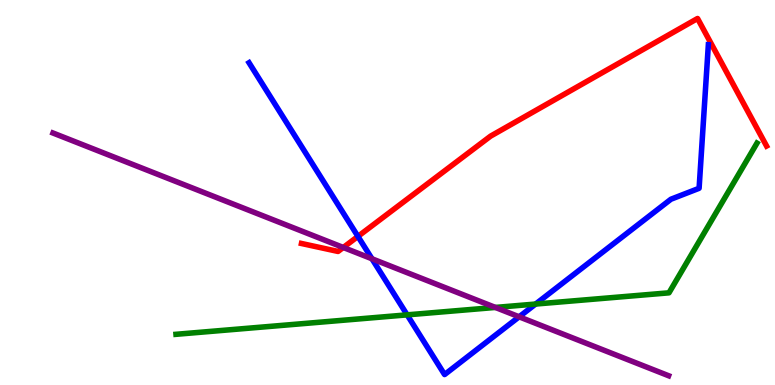[{'lines': ['blue', 'red'], 'intersections': [{'x': 4.62, 'y': 3.86}]}, {'lines': ['green', 'red'], 'intersections': []}, {'lines': ['purple', 'red'], 'intersections': [{'x': 4.43, 'y': 3.57}]}, {'lines': ['blue', 'green'], 'intersections': [{'x': 5.25, 'y': 1.82}, {'x': 6.91, 'y': 2.1}]}, {'lines': ['blue', 'purple'], 'intersections': [{'x': 4.8, 'y': 3.28}, {'x': 6.7, 'y': 1.77}]}, {'lines': ['green', 'purple'], 'intersections': [{'x': 6.39, 'y': 2.01}]}]